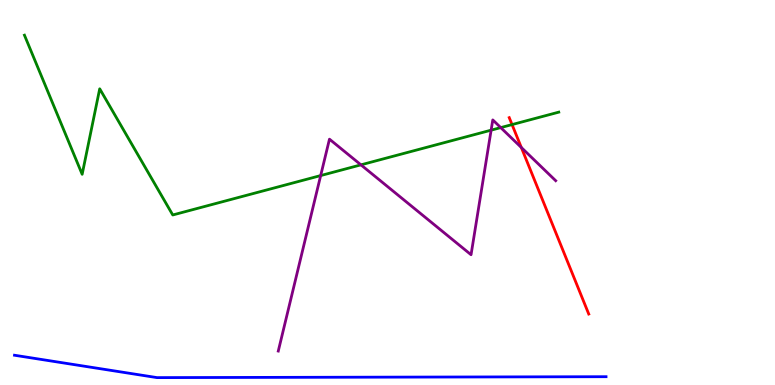[{'lines': ['blue', 'red'], 'intersections': []}, {'lines': ['green', 'red'], 'intersections': [{'x': 6.61, 'y': 6.76}]}, {'lines': ['purple', 'red'], 'intersections': [{'x': 6.73, 'y': 6.17}]}, {'lines': ['blue', 'green'], 'intersections': []}, {'lines': ['blue', 'purple'], 'intersections': []}, {'lines': ['green', 'purple'], 'intersections': [{'x': 4.14, 'y': 5.44}, {'x': 4.66, 'y': 5.72}, {'x': 6.34, 'y': 6.62}, {'x': 6.46, 'y': 6.69}]}]